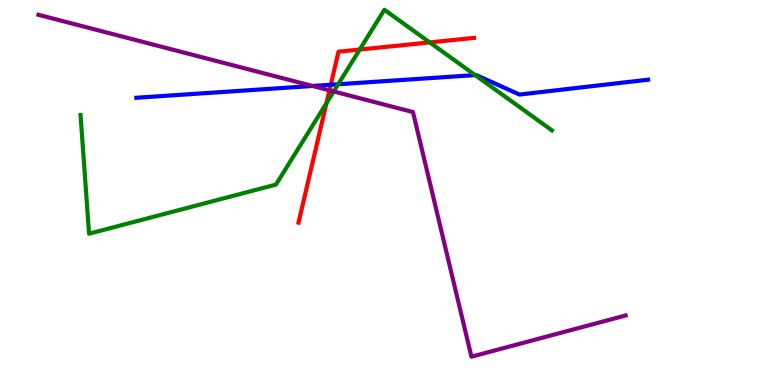[{'lines': ['blue', 'red'], 'intersections': [{'x': 4.27, 'y': 7.8}]}, {'lines': ['green', 'red'], 'intersections': [{'x': 4.21, 'y': 7.32}, {'x': 4.64, 'y': 8.71}, {'x': 5.54, 'y': 8.9}]}, {'lines': ['purple', 'red'], 'intersections': [{'x': 4.25, 'y': 7.65}]}, {'lines': ['blue', 'green'], 'intersections': [{'x': 4.36, 'y': 7.81}, {'x': 6.13, 'y': 8.05}]}, {'lines': ['blue', 'purple'], 'intersections': [{'x': 4.03, 'y': 7.77}]}, {'lines': ['green', 'purple'], 'intersections': [{'x': 4.31, 'y': 7.62}]}]